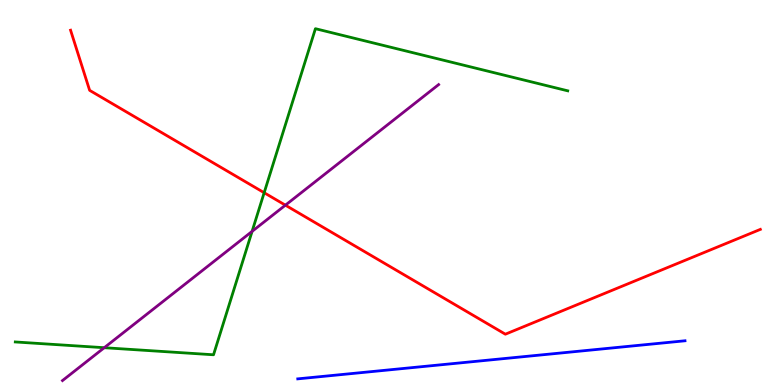[{'lines': ['blue', 'red'], 'intersections': []}, {'lines': ['green', 'red'], 'intersections': [{'x': 3.41, 'y': 4.99}]}, {'lines': ['purple', 'red'], 'intersections': [{'x': 3.68, 'y': 4.67}]}, {'lines': ['blue', 'green'], 'intersections': []}, {'lines': ['blue', 'purple'], 'intersections': []}, {'lines': ['green', 'purple'], 'intersections': [{'x': 1.35, 'y': 0.969}, {'x': 3.25, 'y': 3.99}]}]